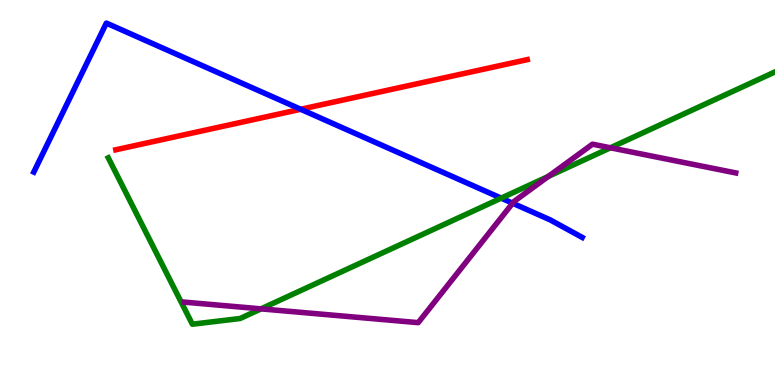[{'lines': ['blue', 'red'], 'intersections': [{'x': 3.88, 'y': 7.16}]}, {'lines': ['green', 'red'], 'intersections': []}, {'lines': ['purple', 'red'], 'intersections': []}, {'lines': ['blue', 'green'], 'intersections': [{'x': 6.47, 'y': 4.85}]}, {'lines': ['blue', 'purple'], 'intersections': [{'x': 6.61, 'y': 4.72}]}, {'lines': ['green', 'purple'], 'intersections': [{'x': 3.37, 'y': 1.98}, {'x': 7.08, 'y': 5.42}, {'x': 7.88, 'y': 6.16}]}]